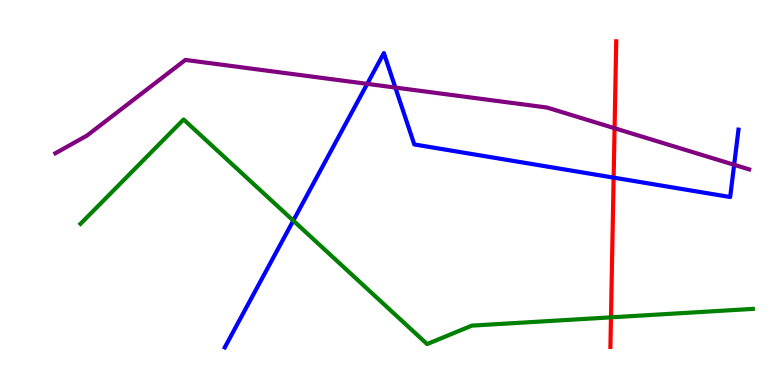[{'lines': ['blue', 'red'], 'intersections': [{'x': 7.92, 'y': 5.39}]}, {'lines': ['green', 'red'], 'intersections': [{'x': 7.88, 'y': 1.76}]}, {'lines': ['purple', 'red'], 'intersections': [{'x': 7.93, 'y': 6.67}]}, {'lines': ['blue', 'green'], 'intersections': [{'x': 3.78, 'y': 4.27}]}, {'lines': ['blue', 'purple'], 'intersections': [{'x': 4.74, 'y': 7.82}, {'x': 5.1, 'y': 7.73}, {'x': 9.47, 'y': 5.72}]}, {'lines': ['green', 'purple'], 'intersections': []}]